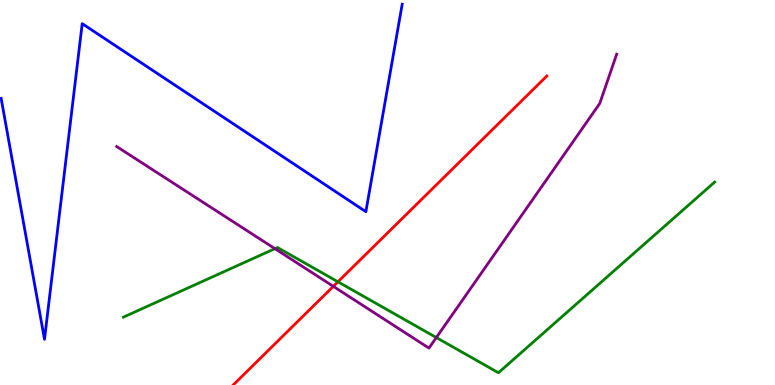[{'lines': ['blue', 'red'], 'intersections': []}, {'lines': ['green', 'red'], 'intersections': [{'x': 4.36, 'y': 2.68}]}, {'lines': ['purple', 'red'], 'intersections': [{'x': 4.3, 'y': 2.56}]}, {'lines': ['blue', 'green'], 'intersections': []}, {'lines': ['blue', 'purple'], 'intersections': []}, {'lines': ['green', 'purple'], 'intersections': [{'x': 3.55, 'y': 3.54}, {'x': 5.63, 'y': 1.23}]}]